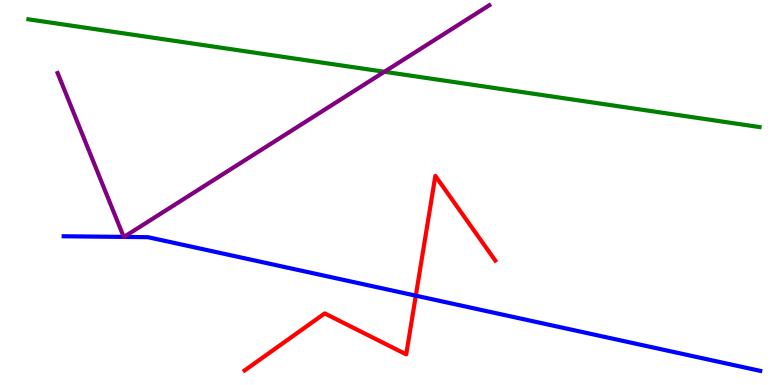[{'lines': ['blue', 'red'], 'intersections': [{'x': 5.37, 'y': 2.32}]}, {'lines': ['green', 'red'], 'intersections': []}, {'lines': ['purple', 'red'], 'intersections': []}, {'lines': ['blue', 'green'], 'intersections': []}, {'lines': ['blue', 'purple'], 'intersections': [{'x': 1.6, 'y': 3.85}, {'x': 1.6, 'y': 3.85}]}, {'lines': ['green', 'purple'], 'intersections': [{'x': 4.96, 'y': 8.14}]}]